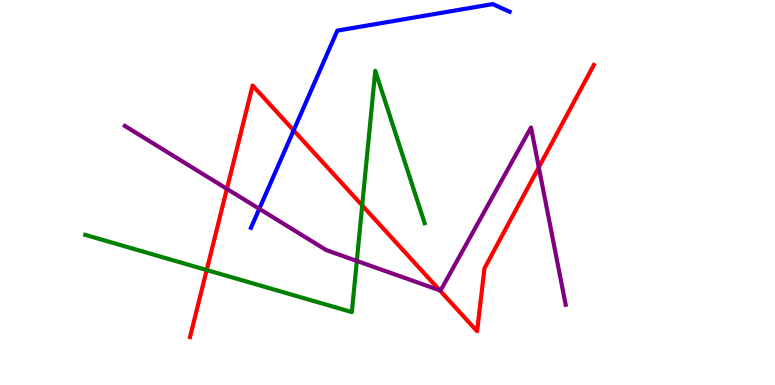[{'lines': ['blue', 'red'], 'intersections': [{'x': 3.79, 'y': 6.61}]}, {'lines': ['green', 'red'], 'intersections': [{'x': 2.67, 'y': 2.99}, {'x': 4.67, 'y': 4.66}]}, {'lines': ['purple', 'red'], 'intersections': [{'x': 2.93, 'y': 5.09}, {'x': 5.67, 'y': 2.46}, {'x': 6.95, 'y': 5.65}]}, {'lines': ['blue', 'green'], 'intersections': []}, {'lines': ['blue', 'purple'], 'intersections': [{'x': 3.35, 'y': 4.58}]}, {'lines': ['green', 'purple'], 'intersections': [{'x': 4.6, 'y': 3.22}]}]